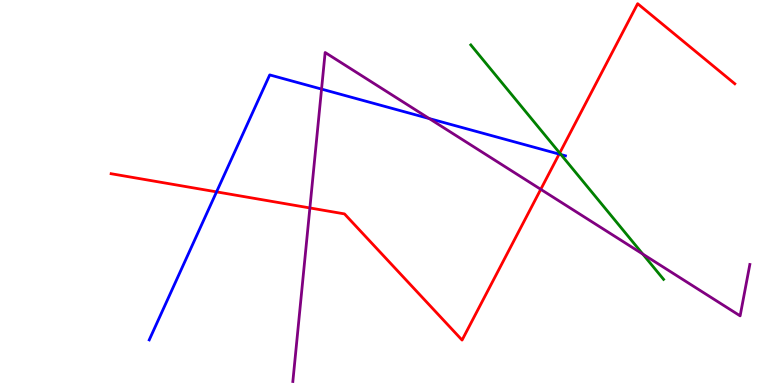[{'lines': ['blue', 'red'], 'intersections': [{'x': 2.79, 'y': 5.02}, {'x': 7.21, 'y': 6.0}]}, {'lines': ['green', 'red'], 'intersections': [{'x': 7.22, 'y': 6.02}]}, {'lines': ['purple', 'red'], 'intersections': [{'x': 4.0, 'y': 4.6}, {'x': 6.98, 'y': 5.08}]}, {'lines': ['blue', 'green'], 'intersections': [{'x': 7.24, 'y': 5.98}]}, {'lines': ['blue', 'purple'], 'intersections': [{'x': 4.15, 'y': 7.69}, {'x': 5.54, 'y': 6.92}]}, {'lines': ['green', 'purple'], 'intersections': [{'x': 8.29, 'y': 3.4}]}]